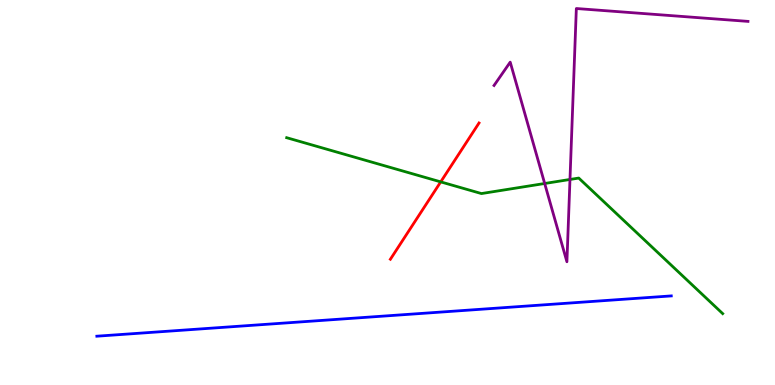[{'lines': ['blue', 'red'], 'intersections': []}, {'lines': ['green', 'red'], 'intersections': [{'x': 5.69, 'y': 5.28}]}, {'lines': ['purple', 'red'], 'intersections': []}, {'lines': ['blue', 'green'], 'intersections': []}, {'lines': ['blue', 'purple'], 'intersections': []}, {'lines': ['green', 'purple'], 'intersections': [{'x': 7.03, 'y': 5.23}, {'x': 7.35, 'y': 5.34}]}]